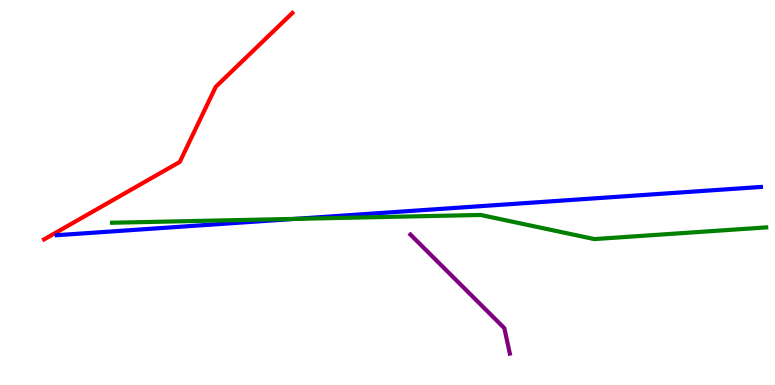[{'lines': ['blue', 'red'], 'intersections': []}, {'lines': ['green', 'red'], 'intersections': []}, {'lines': ['purple', 'red'], 'intersections': []}, {'lines': ['blue', 'green'], 'intersections': [{'x': 3.81, 'y': 4.31}]}, {'lines': ['blue', 'purple'], 'intersections': []}, {'lines': ['green', 'purple'], 'intersections': []}]